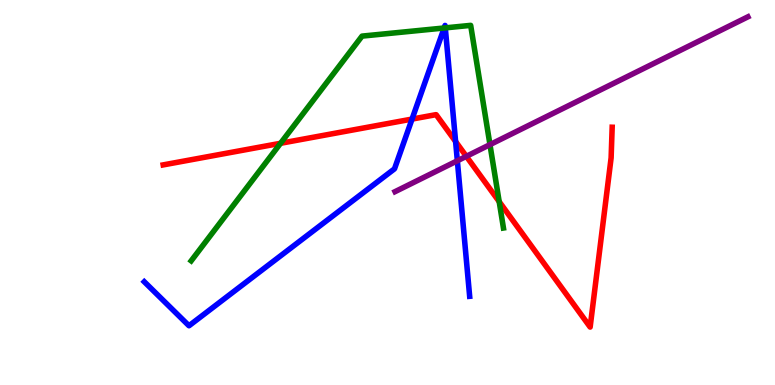[{'lines': ['blue', 'red'], 'intersections': [{'x': 5.32, 'y': 6.91}, {'x': 5.88, 'y': 6.32}]}, {'lines': ['green', 'red'], 'intersections': [{'x': 3.62, 'y': 6.28}, {'x': 6.44, 'y': 4.76}]}, {'lines': ['purple', 'red'], 'intersections': [{'x': 6.02, 'y': 5.94}]}, {'lines': ['blue', 'green'], 'intersections': [{'x': 5.73, 'y': 9.27}, {'x': 5.75, 'y': 9.28}]}, {'lines': ['blue', 'purple'], 'intersections': [{'x': 5.9, 'y': 5.82}]}, {'lines': ['green', 'purple'], 'intersections': [{'x': 6.32, 'y': 6.24}]}]